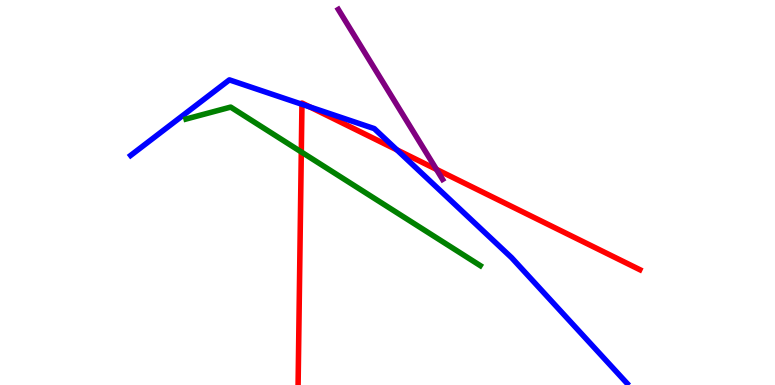[{'lines': ['blue', 'red'], 'intersections': [{'x': 3.9, 'y': 7.29}, {'x': 4.0, 'y': 7.22}, {'x': 5.12, 'y': 6.11}]}, {'lines': ['green', 'red'], 'intersections': [{'x': 3.89, 'y': 6.05}]}, {'lines': ['purple', 'red'], 'intersections': [{'x': 5.63, 'y': 5.6}]}, {'lines': ['blue', 'green'], 'intersections': []}, {'lines': ['blue', 'purple'], 'intersections': []}, {'lines': ['green', 'purple'], 'intersections': []}]